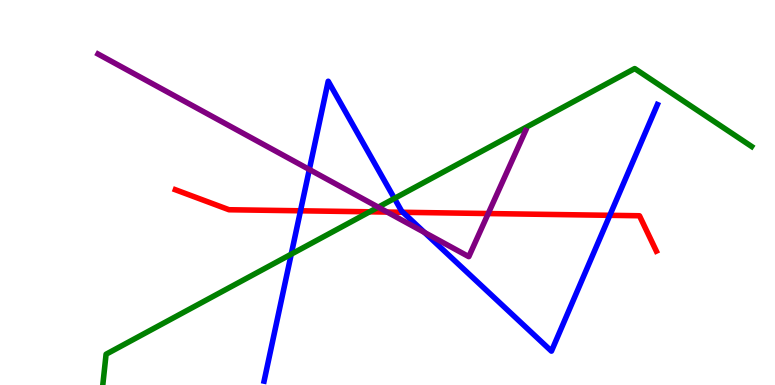[{'lines': ['blue', 'red'], 'intersections': [{'x': 3.88, 'y': 4.52}, {'x': 5.2, 'y': 4.49}, {'x': 7.87, 'y': 4.41}]}, {'lines': ['green', 'red'], 'intersections': [{'x': 4.77, 'y': 4.5}]}, {'lines': ['purple', 'red'], 'intersections': [{'x': 5.0, 'y': 4.49}, {'x': 6.3, 'y': 4.45}]}, {'lines': ['blue', 'green'], 'intersections': [{'x': 3.76, 'y': 3.4}, {'x': 5.09, 'y': 4.85}]}, {'lines': ['blue', 'purple'], 'intersections': [{'x': 3.99, 'y': 5.6}, {'x': 5.48, 'y': 3.96}]}, {'lines': ['green', 'purple'], 'intersections': [{'x': 4.88, 'y': 4.62}]}]